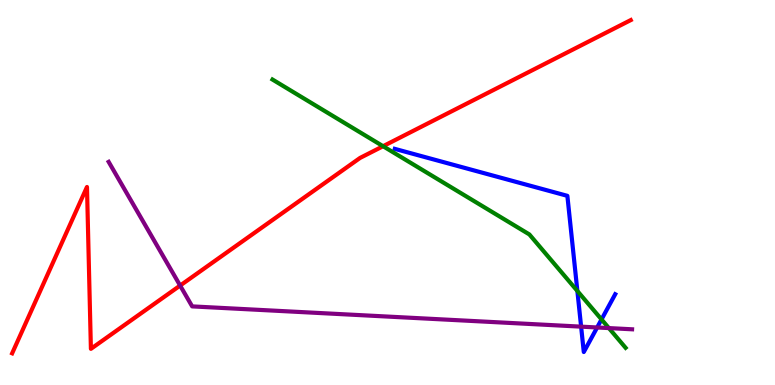[{'lines': ['blue', 'red'], 'intersections': []}, {'lines': ['green', 'red'], 'intersections': [{'x': 4.94, 'y': 6.2}]}, {'lines': ['purple', 'red'], 'intersections': [{'x': 2.32, 'y': 2.58}]}, {'lines': ['blue', 'green'], 'intersections': [{'x': 7.45, 'y': 2.44}, {'x': 7.76, 'y': 1.7}]}, {'lines': ['blue', 'purple'], 'intersections': [{'x': 7.5, 'y': 1.52}, {'x': 7.7, 'y': 1.49}]}, {'lines': ['green', 'purple'], 'intersections': [{'x': 7.86, 'y': 1.48}]}]